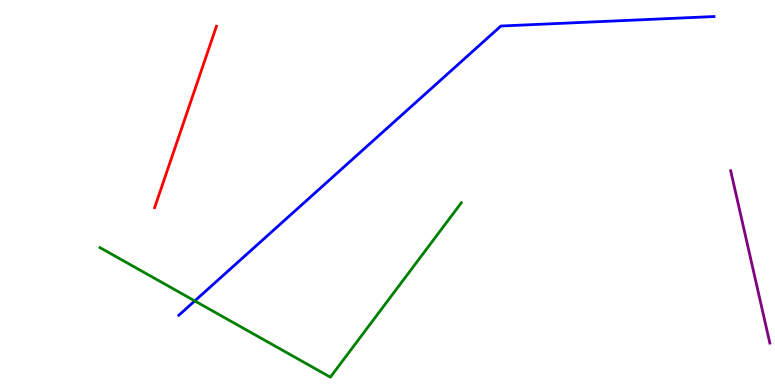[{'lines': ['blue', 'red'], 'intersections': []}, {'lines': ['green', 'red'], 'intersections': []}, {'lines': ['purple', 'red'], 'intersections': []}, {'lines': ['blue', 'green'], 'intersections': [{'x': 2.51, 'y': 2.18}]}, {'lines': ['blue', 'purple'], 'intersections': []}, {'lines': ['green', 'purple'], 'intersections': []}]